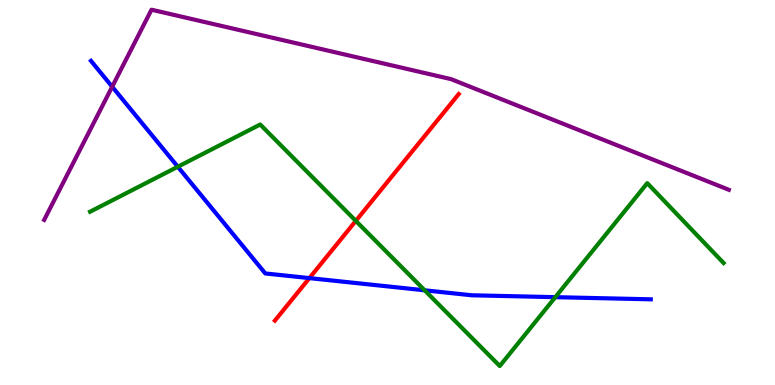[{'lines': ['blue', 'red'], 'intersections': [{'x': 3.99, 'y': 2.78}]}, {'lines': ['green', 'red'], 'intersections': [{'x': 4.59, 'y': 4.26}]}, {'lines': ['purple', 'red'], 'intersections': []}, {'lines': ['blue', 'green'], 'intersections': [{'x': 2.29, 'y': 5.67}, {'x': 5.48, 'y': 2.46}, {'x': 7.17, 'y': 2.28}]}, {'lines': ['blue', 'purple'], 'intersections': [{'x': 1.45, 'y': 7.75}]}, {'lines': ['green', 'purple'], 'intersections': []}]